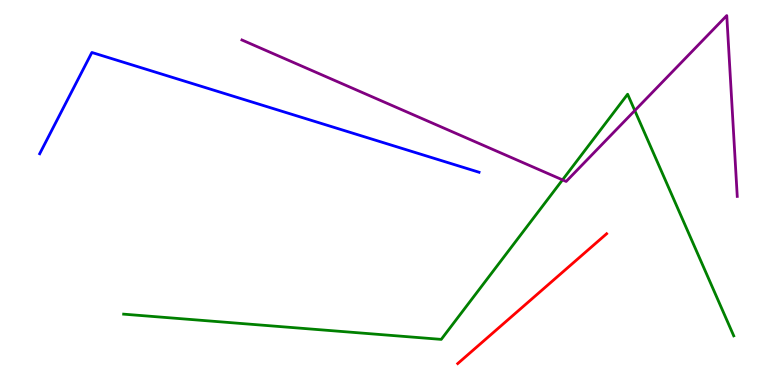[{'lines': ['blue', 'red'], 'intersections': []}, {'lines': ['green', 'red'], 'intersections': []}, {'lines': ['purple', 'red'], 'intersections': []}, {'lines': ['blue', 'green'], 'intersections': []}, {'lines': ['blue', 'purple'], 'intersections': []}, {'lines': ['green', 'purple'], 'intersections': [{'x': 7.26, 'y': 5.33}, {'x': 8.19, 'y': 7.13}]}]